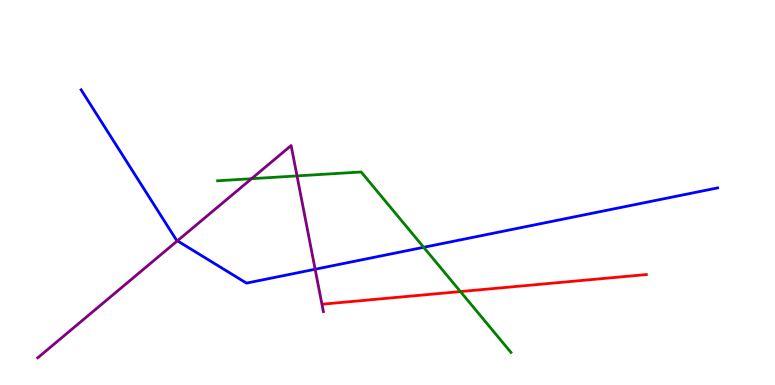[{'lines': ['blue', 'red'], 'intersections': []}, {'lines': ['green', 'red'], 'intersections': [{'x': 5.94, 'y': 2.43}]}, {'lines': ['purple', 'red'], 'intersections': []}, {'lines': ['blue', 'green'], 'intersections': [{'x': 5.47, 'y': 3.58}]}, {'lines': ['blue', 'purple'], 'intersections': [{'x': 2.29, 'y': 3.75}, {'x': 4.07, 'y': 3.01}]}, {'lines': ['green', 'purple'], 'intersections': [{'x': 3.25, 'y': 5.36}, {'x': 3.83, 'y': 5.43}]}]